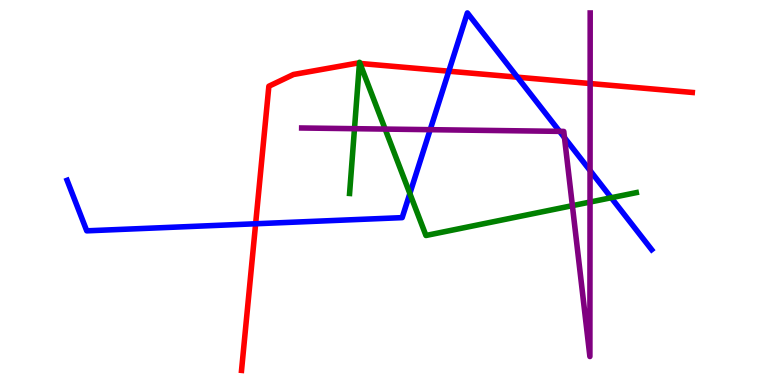[{'lines': ['blue', 'red'], 'intersections': [{'x': 3.3, 'y': 4.19}, {'x': 5.79, 'y': 8.15}, {'x': 6.68, 'y': 8.0}]}, {'lines': ['green', 'red'], 'intersections': [{'x': 4.64, 'y': 8.35}, {'x': 4.64, 'y': 8.35}]}, {'lines': ['purple', 'red'], 'intersections': [{'x': 7.61, 'y': 7.83}]}, {'lines': ['blue', 'green'], 'intersections': [{'x': 5.29, 'y': 4.97}, {'x': 7.89, 'y': 4.86}]}, {'lines': ['blue', 'purple'], 'intersections': [{'x': 5.55, 'y': 6.63}, {'x': 7.22, 'y': 6.59}, {'x': 7.28, 'y': 6.42}, {'x': 7.61, 'y': 5.57}]}, {'lines': ['green', 'purple'], 'intersections': [{'x': 4.57, 'y': 6.66}, {'x': 4.97, 'y': 6.65}, {'x': 7.39, 'y': 4.66}, {'x': 7.61, 'y': 4.75}]}]